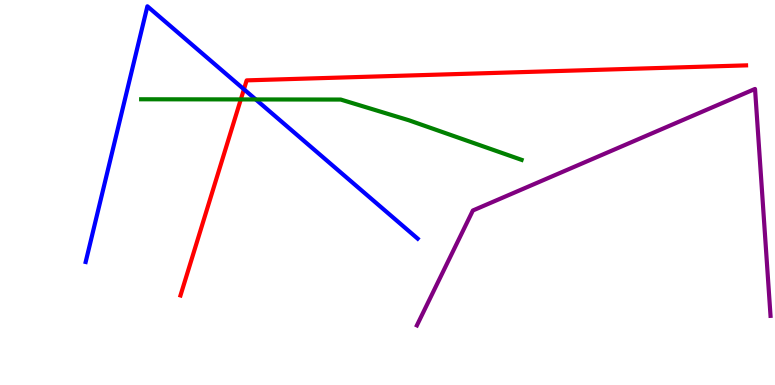[{'lines': ['blue', 'red'], 'intersections': [{'x': 3.15, 'y': 7.68}]}, {'lines': ['green', 'red'], 'intersections': [{'x': 3.11, 'y': 7.42}]}, {'lines': ['purple', 'red'], 'intersections': []}, {'lines': ['blue', 'green'], 'intersections': [{'x': 3.3, 'y': 7.42}]}, {'lines': ['blue', 'purple'], 'intersections': []}, {'lines': ['green', 'purple'], 'intersections': []}]